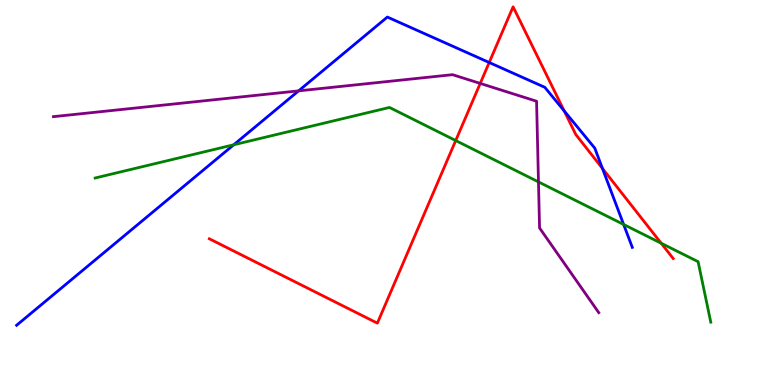[{'lines': ['blue', 'red'], 'intersections': [{'x': 6.31, 'y': 8.38}, {'x': 7.28, 'y': 7.12}, {'x': 7.77, 'y': 5.62}]}, {'lines': ['green', 'red'], 'intersections': [{'x': 5.88, 'y': 6.35}, {'x': 8.53, 'y': 3.68}]}, {'lines': ['purple', 'red'], 'intersections': [{'x': 6.2, 'y': 7.83}]}, {'lines': ['blue', 'green'], 'intersections': [{'x': 3.02, 'y': 6.24}, {'x': 8.05, 'y': 4.17}]}, {'lines': ['blue', 'purple'], 'intersections': [{'x': 3.85, 'y': 7.64}]}, {'lines': ['green', 'purple'], 'intersections': [{'x': 6.95, 'y': 5.28}]}]